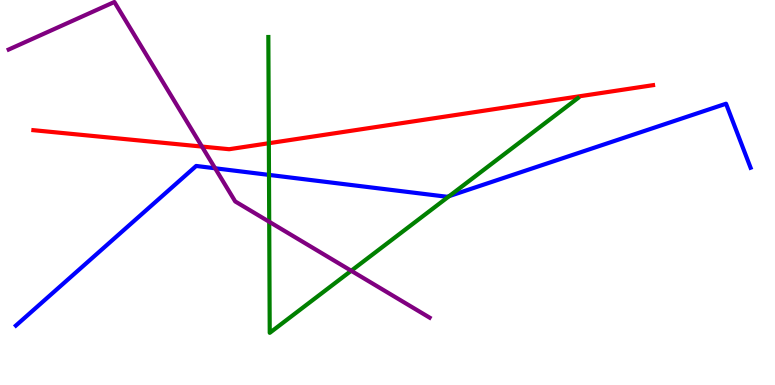[{'lines': ['blue', 'red'], 'intersections': []}, {'lines': ['green', 'red'], 'intersections': [{'x': 3.47, 'y': 6.28}]}, {'lines': ['purple', 'red'], 'intersections': [{'x': 2.61, 'y': 6.19}]}, {'lines': ['blue', 'green'], 'intersections': [{'x': 3.47, 'y': 5.46}, {'x': 5.8, 'y': 4.91}]}, {'lines': ['blue', 'purple'], 'intersections': [{'x': 2.78, 'y': 5.63}]}, {'lines': ['green', 'purple'], 'intersections': [{'x': 3.47, 'y': 4.24}, {'x': 4.53, 'y': 2.97}]}]